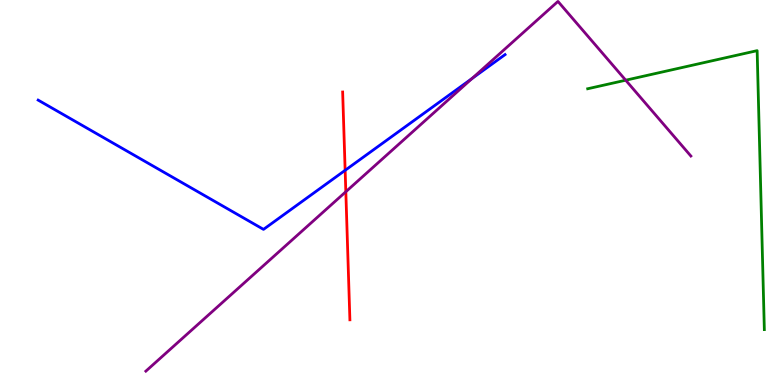[{'lines': ['blue', 'red'], 'intersections': [{'x': 4.45, 'y': 5.58}]}, {'lines': ['green', 'red'], 'intersections': []}, {'lines': ['purple', 'red'], 'intersections': [{'x': 4.46, 'y': 5.02}]}, {'lines': ['blue', 'green'], 'intersections': []}, {'lines': ['blue', 'purple'], 'intersections': [{'x': 6.09, 'y': 7.96}]}, {'lines': ['green', 'purple'], 'intersections': [{'x': 8.07, 'y': 7.92}]}]